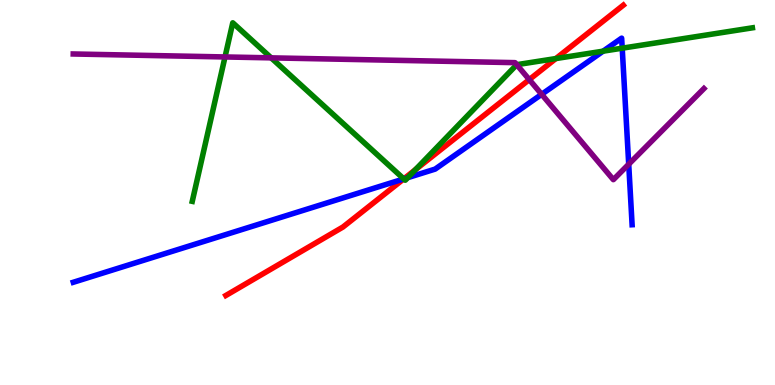[{'lines': ['blue', 'red'], 'intersections': [{'x': 5.21, 'y': 5.35}]}, {'lines': ['green', 'red'], 'intersections': [{'x': 5.21, 'y': 5.35}, {'x': 5.36, 'y': 5.59}, {'x': 7.17, 'y': 8.48}]}, {'lines': ['purple', 'red'], 'intersections': [{'x': 6.83, 'y': 7.93}]}, {'lines': ['blue', 'green'], 'intersections': [{'x': 5.21, 'y': 5.35}, {'x': 5.26, 'y': 5.39}, {'x': 7.78, 'y': 8.67}, {'x': 8.03, 'y': 8.75}]}, {'lines': ['blue', 'purple'], 'intersections': [{'x': 6.99, 'y': 7.55}, {'x': 8.11, 'y': 5.73}]}, {'lines': ['green', 'purple'], 'intersections': [{'x': 2.9, 'y': 8.52}, {'x': 3.5, 'y': 8.5}, {'x': 6.67, 'y': 8.32}]}]